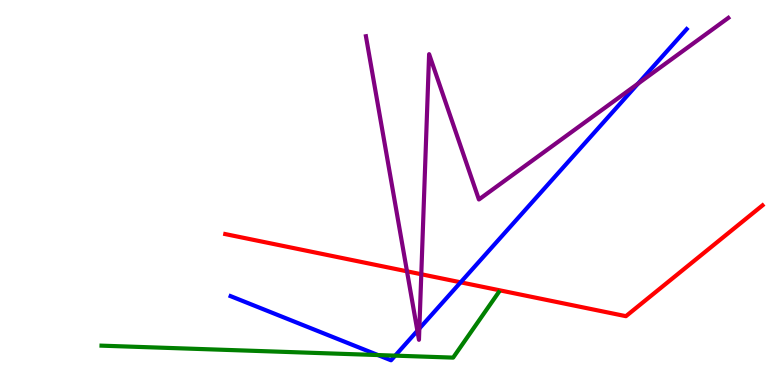[{'lines': ['blue', 'red'], 'intersections': [{'x': 5.94, 'y': 2.67}]}, {'lines': ['green', 'red'], 'intersections': []}, {'lines': ['purple', 'red'], 'intersections': [{'x': 5.25, 'y': 2.95}, {'x': 5.44, 'y': 2.88}]}, {'lines': ['blue', 'green'], 'intersections': [{'x': 4.88, 'y': 0.778}, {'x': 5.1, 'y': 0.762}]}, {'lines': ['blue', 'purple'], 'intersections': [{'x': 5.39, 'y': 1.41}, {'x': 5.41, 'y': 1.47}, {'x': 8.23, 'y': 7.83}]}, {'lines': ['green', 'purple'], 'intersections': []}]